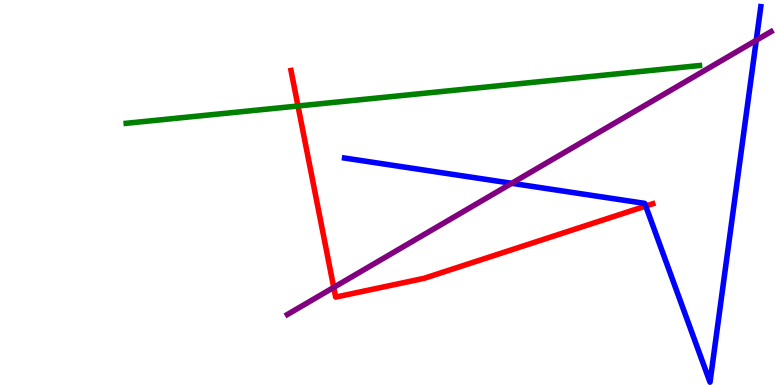[{'lines': ['blue', 'red'], 'intersections': [{'x': 8.33, 'y': 4.65}]}, {'lines': ['green', 'red'], 'intersections': [{'x': 3.85, 'y': 7.25}]}, {'lines': ['purple', 'red'], 'intersections': [{'x': 4.31, 'y': 2.54}]}, {'lines': ['blue', 'green'], 'intersections': []}, {'lines': ['blue', 'purple'], 'intersections': [{'x': 6.6, 'y': 5.24}, {'x': 9.76, 'y': 8.95}]}, {'lines': ['green', 'purple'], 'intersections': []}]